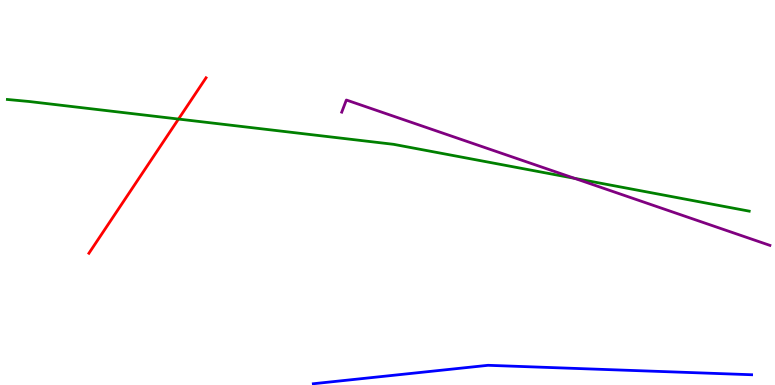[{'lines': ['blue', 'red'], 'intersections': []}, {'lines': ['green', 'red'], 'intersections': [{'x': 2.3, 'y': 6.91}]}, {'lines': ['purple', 'red'], 'intersections': []}, {'lines': ['blue', 'green'], 'intersections': []}, {'lines': ['blue', 'purple'], 'intersections': []}, {'lines': ['green', 'purple'], 'intersections': [{'x': 7.41, 'y': 5.37}]}]